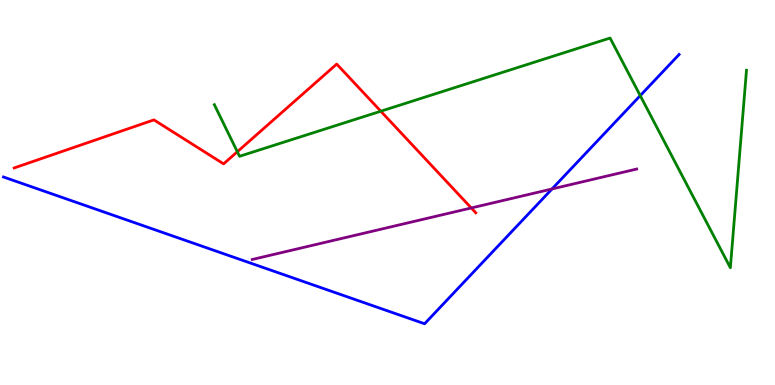[{'lines': ['blue', 'red'], 'intersections': []}, {'lines': ['green', 'red'], 'intersections': [{'x': 3.06, 'y': 6.06}, {'x': 4.91, 'y': 7.11}]}, {'lines': ['purple', 'red'], 'intersections': [{'x': 6.08, 'y': 4.6}]}, {'lines': ['blue', 'green'], 'intersections': [{'x': 8.26, 'y': 7.52}]}, {'lines': ['blue', 'purple'], 'intersections': [{'x': 7.12, 'y': 5.09}]}, {'lines': ['green', 'purple'], 'intersections': []}]